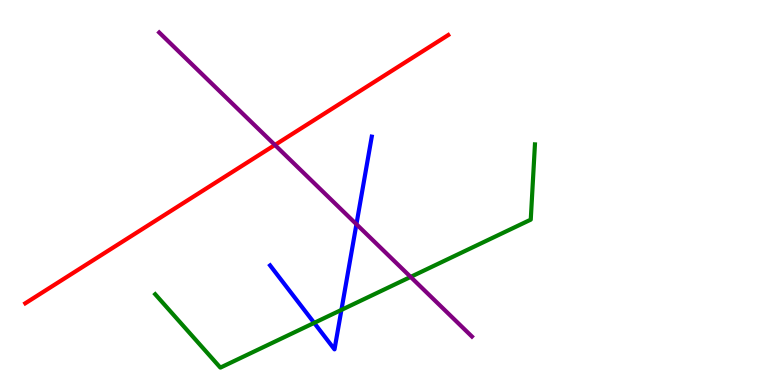[{'lines': ['blue', 'red'], 'intersections': []}, {'lines': ['green', 'red'], 'intersections': []}, {'lines': ['purple', 'red'], 'intersections': [{'x': 3.55, 'y': 6.23}]}, {'lines': ['blue', 'green'], 'intersections': [{'x': 4.05, 'y': 1.61}, {'x': 4.41, 'y': 1.95}]}, {'lines': ['blue', 'purple'], 'intersections': [{'x': 4.6, 'y': 4.18}]}, {'lines': ['green', 'purple'], 'intersections': [{'x': 5.3, 'y': 2.81}]}]